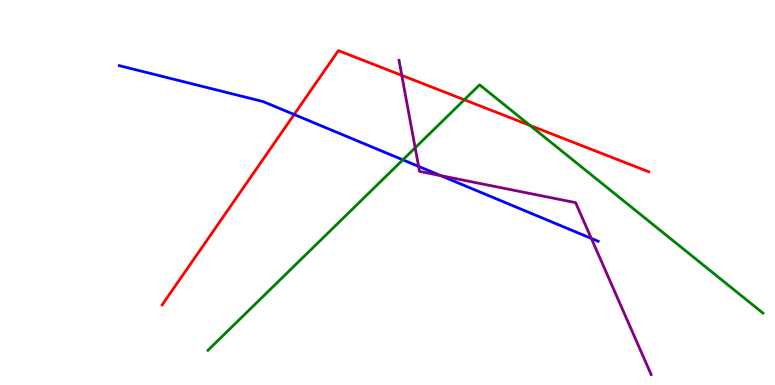[{'lines': ['blue', 'red'], 'intersections': [{'x': 3.8, 'y': 7.03}]}, {'lines': ['green', 'red'], 'intersections': [{'x': 5.99, 'y': 7.41}, {'x': 6.84, 'y': 6.74}]}, {'lines': ['purple', 'red'], 'intersections': [{'x': 5.18, 'y': 8.04}]}, {'lines': ['blue', 'green'], 'intersections': [{'x': 5.2, 'y': 5.85}]}, {'lines': ['blue', 'purple'], 'intersections': [{'x': 5.4, 'y': 5.68}, {'x': 5.69, 'y': 5.44}, {'x': 7.63, 'y': 3.81}]}, {'lines': ['green', 'purple'], 'intersections': [{'x': 5.36, 'y': 6.16}]}]